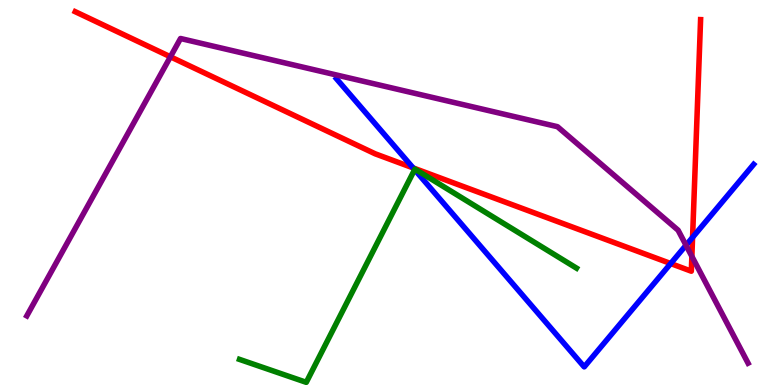[{'lines': ['blue', 'red'], 'intersections': [{'x': 5.33, 'y': 5.64}, {'x': 8.65, 'y': 3.15}, {'x': 8.94, 'y': 3.83}]}, {'lines': ['green', 'red'], 'intersections': []}, {'lines': ['purple', 'red'], 'intersections': [{'x': 2.2, 'y': 8.52}, {'x': 8.93, 'y': 3.34}]}, {'lines': ['blue', 'green'], 'intersections': [{'x': 5.35, 'y': 5.59}]}, {'lines': ['blue', 'purple'], 'intersections': [{'x': 8.85, 'y': 3.63}]}, {'lines': ['green', 'purple'], 'intersections': []}]